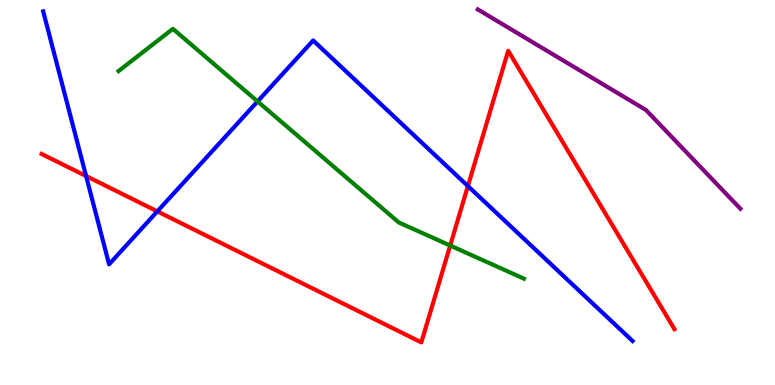[{'lines': ['blue', 'red'], 'intersections': [{'x': 1.11, 'y': 5.43}, {'x': 2.03, 'y': 4.51}, {'x': 6.04, 'y': 5.17}]}, {'lines': ['green', 'red'], 'intersections': [{'x': 5.81, 'y': 3.62}]}, {'lines': ['purple', 'red'], 'intersections': []}, {'lines': ['blue', 'green'], 'intersections': [{'x': 3.32, 'y': 7.37}]}, {'lines': ['blue', 'purple'], 'intersections': []}, {'lines': ['green', 'purple'], 'intersections': []}]